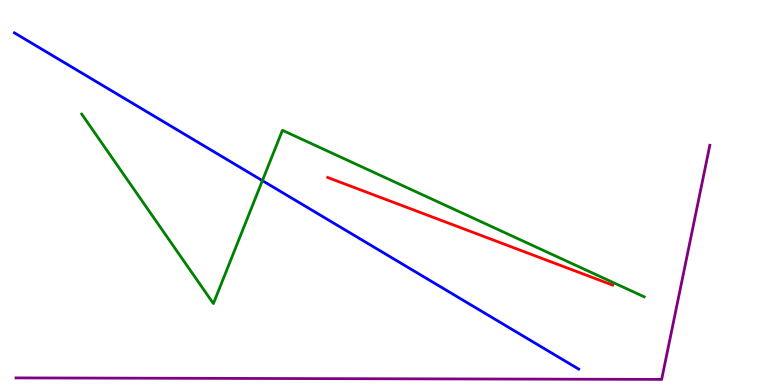[{'lines': ['blue', 'red'], 'intersections': []}, {'lines': ['green', 'red'], 'intersections': []}, {'lines': ['purple', 'red'], 'intersections': []}, {'lines': ['blue', 'green'], 'intersections': [{'x': 3.39, 'y': 5.31}]}, {'lines': ['blue', 'purple'], 'intersections': []}, {'lines': ['green', 'purple'], 'intersections': []}]